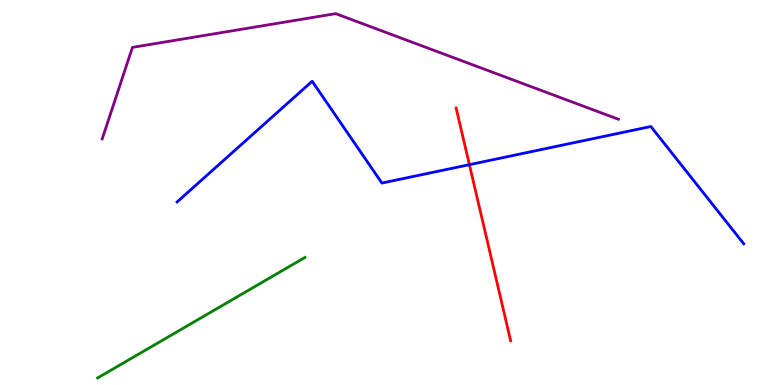[{'lines': ['blue', 'red'], 'intersections': [{'x': 6.06, 'y': 5.72}]}, {'lines': ['green', 'red'], 'intersections': []}, {'lines': ['purple', 'red'], 'intersections': []}, {'lines': ['blue', 'green'], 'intersections': []}, {'lines': ['blue', 'purple'], 'intersections': []}, {'lines': ['green', 'purple'], 'intersections': []}]